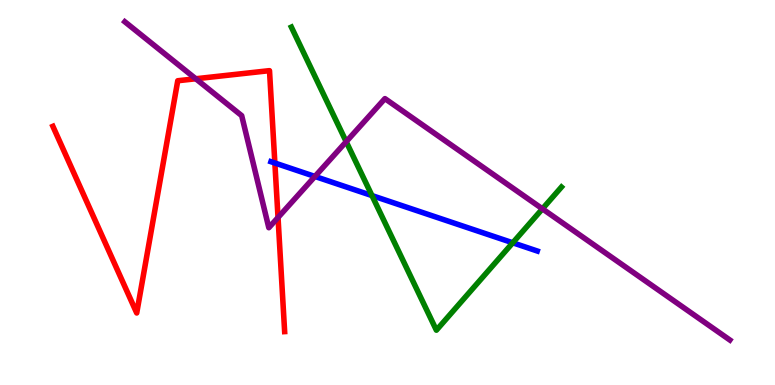[{'lines': ['blue', 'red'], 'intersections': [{'x': 3.55, 'y': 5.77}]}, {'lines': ['green', 'red'], 'intersections': []}, {'lines': ['purple', 'red'], 'intersections': [{'x': 2.53, 'y': 7.95}, {'x': 3.59, 'y': 4.35}]}, {'lines': ['blue', 'green'], 'intersections': [{'x': 4.8, 'y': 4.92}, {'x': 6.62, 'y': 3.69}]}, {'lines': ['blue', 'purple'], 'intersections': [{'x': 4.06, 'y': 5.42}]}, {'lines': ['green', 'purple'], 'intersections': [{'x': 4.47, 'y': 6.32}, {'x': 7.0, 'y': 4.58}]}]